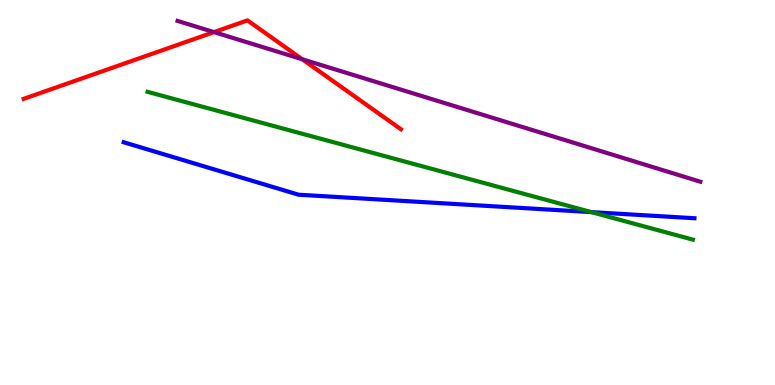[{'lines': ['blue', 'red'], 'intersections': []}, {'lines': ['green', 'red'], 'intersections': []}, {'lines': ['purple', 'red'], 'intersections': [{'x': 2.76, 'y': 9.17}, {'x': 3.9, 'y': 8.46}]}, {'lines': ['blue', 'green'], 'intersections': [{'x': 7.63, 'y': 4.49}]}, {'lines': ['blue', 'purple'], 'intersections': []}, {'lines': ['green', 'purple'], 'intersections': []}]